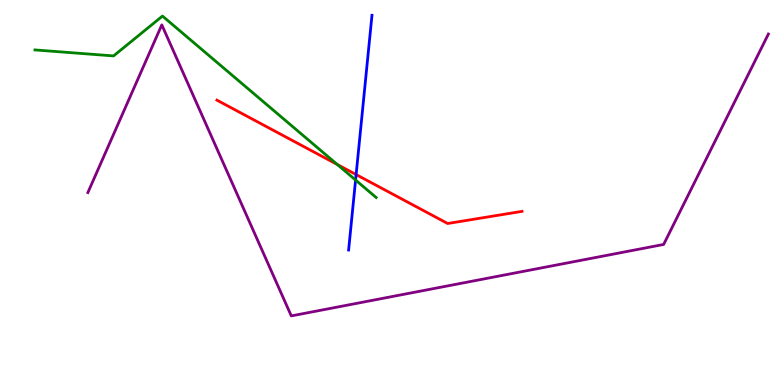[{'lines': ['blue', 'red'], 'intersections': [{'x': 4.6, 'y': 5.47}]}, {'lines': ['green', 'red'], 'intersections': [{'x': 4.35, 'y': 5.73}]}, {'lines': ['purple', 'red'], 'intersections': []}, {'lines': ['blue', 'green'], 'intersections': [{'x': 4.59, 'y': 5.32}]}, {'lines': ['blue', 'purple'], 'intersections': []}, {'lines': ['green', 'purple'], 'intersections': []}]